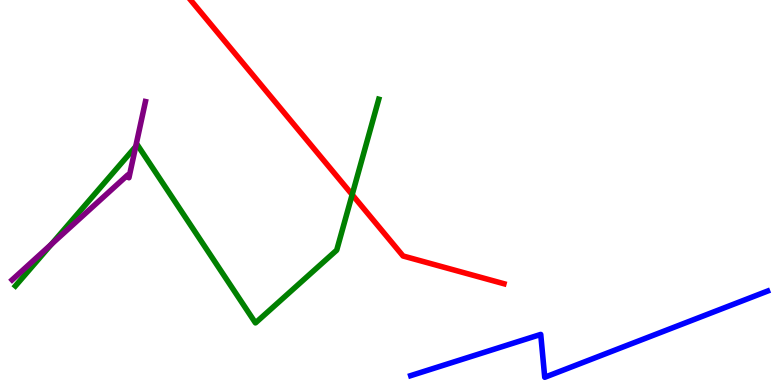[{'lines': ['blue', 'red'], 'intersections': []}, {'lines': ['green', 'red'], 'intersections': [{'x': 4.54, 'y': 4.94}]}, {'lines': ['purple', 'red'], 'intersections': []}, {'lines': ['blue', 'green'], 'intersections': []}, {'lines': ['blue', 'purple'], 'intersections': []}, {'lines': ['green', 'purple'], 'intersections': [{'x': 0.664, 'y': 3.66}, {'x': 1.75, 'y': 6.19}]}]